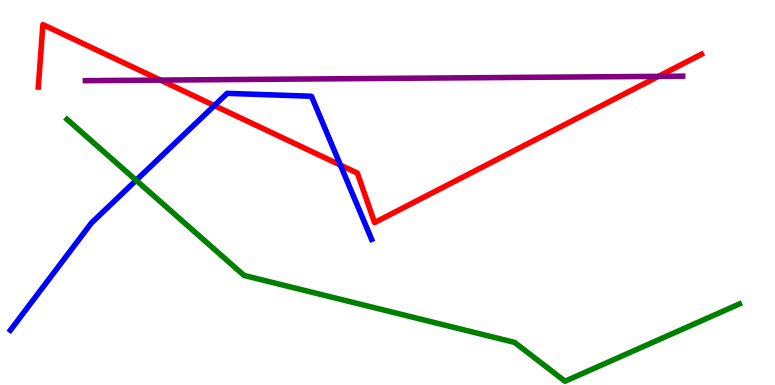[{'lines': ['blue', 'red'], 'intersections': [{'x': 2.77, 'y': 7.26}, {'x': 4.39, 'y': 5.71}]}, {'lines': ['green', 'red'], 'intersections': []}, {'lines': ['purple', 'red'], 'intersections': [{'x': 2.07, 'y': 7.92}, {'x': 8.5, 'y': 8.02}]}, {'lines': ['blue', 'green'], 'intersections': [{'x': 1.76, 'y': 5.32}]}, {'lines': ['blue', 'purple'], 'intersections': []}, {'lines': ['green', 'purple'], 'intersections': []}]